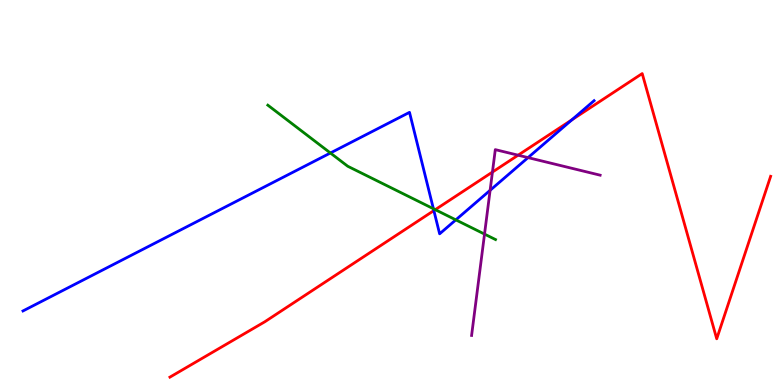[{'lines': ['blue', 'red'], 'intersections': [{'x': 5.6, 'y': 4.53}, {'x': 7.38, 'y': 6.89}]}, {'lines': ['green', 'red'], 'intersections': [{'x': 5.62, 'y': 4.55}]}, {'lines': ['purple', 'red'], 'intersections': [{'x': 6.35, 'y': 5.53}, {'x': 6.69, 'y': 5.97}]}, {'lines': ['blue', 'green'], 'intersections': [{'x': 4.26, 'y': 6.03}, {'x': 5.59, 'y': 4.58}, {'x': 5.88, 'y': 4.29}]}, {'lines': ['blue', 'purple'], 'intersections': [{'x': 6.32, 'y': 5.06}, {'x': 6.81, 'y': 5.91}]}, {'lines': ['green', 'purple'], 'intersections': [{'x': 6.25, 'y': 3.92}]}]